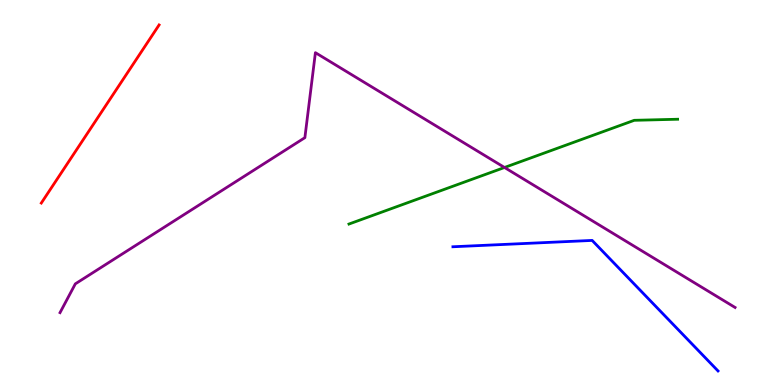[{'lines': ['blue', 'red'], 'intersections': []}, {'lines': ['green', 'red'], 'intersections': []}, {'lines': ['purple', 'red'], 'intersections': []}, {'lines': ['blue', 'green'], 'intersections': []}, {'lines': ['blue', 'purple'], 'intersections': []}, {'lines': ['green', 'purple'], 'intersections': [{'x': 6.51, 'y': 5.65}]}]